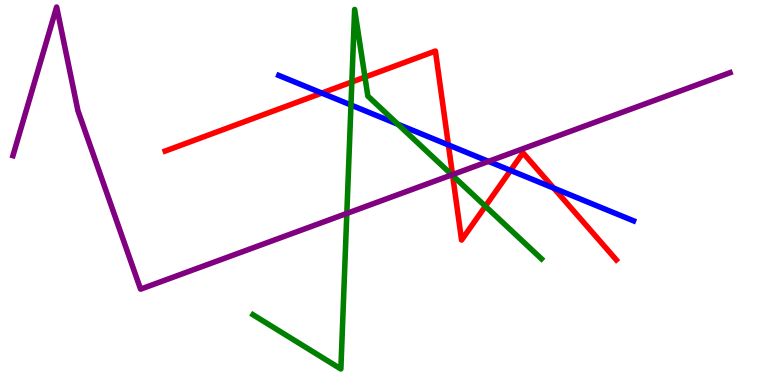[{'lines': ['blue', 'red'], 'intersections': [{'x': 4.15, 'y': 7.58}, {'x': 5.79, 'y': 6.23}, {'x': 6.59, 'y': 5.57}, {'x': 7.15, 'y': 5.11}]}, {'lines': ['green', 'red'], 'intersections': [{'x': 4.54, 'y': 7.87}, {'x': 4.71, 'y': 8.0}, {'x': 5.84, 'y': 5.44}, {'x': 6.26, 'y': 4.64}]}, {'lines': ['purple', 'red'], 'intersections': [{'x': 5.84, 'y': 5.46}]}, {'lines': ['blue', 'green'], 'intersections': [{'x': 4.53, 'y': 7.27}, {'x': 5.13, 'y': 6.77}]}, {'lines': ['blue', 'purple'], 'intersections': [{'x': 6.3, 'y': 5.81}]}, {'lines': ['green', 'purple'], 'intersections': [{'x': 4.48, 'y': 4.46}, {'x': 5.83, 'y': 5.46}]}]